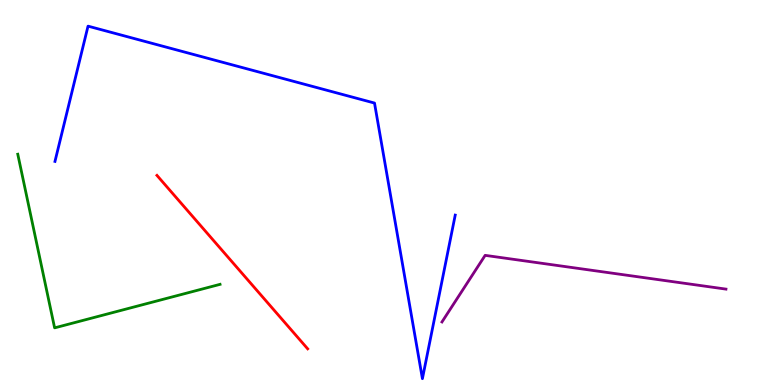[{'lines': ['blue', 'red'], 'intersections': []}, {'lines': ['green', 'red'], 'intersections': []}, {'lines': ['purple', 'red'], 'intersections': []}, {'lines': ['blue', 'green'], 'intersections': []}, {'lines': ['blue', 'purple'], 'intersections': []}, {'lines': ['green', 'purple'], 'intersections': []}]